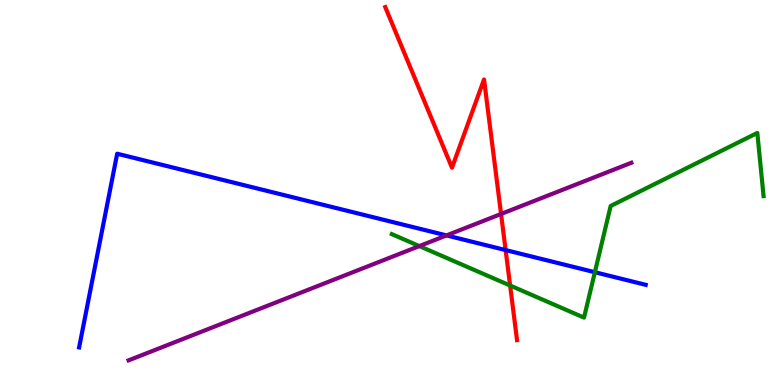[{'lines': ['blue', 'red'], 'intersections': [{'x': 6.52, 'y': 3.5}]}, {'lines': ['green', 'red'], 'intersections': [{'x': 6.58, 'y': 2.58}]}, {'lines': ['purple', 'red'], 'intersections': [{'x': 6.47, 'y': 4.44}]}, {'lines': ['blue', 'green'], 'intersections': [{'x': 7.68, 'y': 2.93}]}, {'lines': ['blue', 'purple'], 'intersections': [{'x': 5.76, 'y': 3.89}]}, {'lines': ['green', 'purple'], 'intersections': [{'x': 5.41, 'y': 3.61}]}]